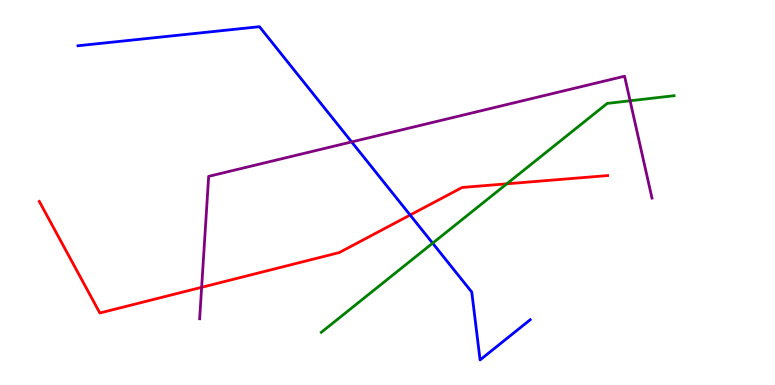[{'lines': ['blue', 'red'], 'intersections': [{'x': 5.29, 'y': 4.41}]}, {'lines': ['green', 'red'], 'intersections': [{'x': 6.54, 'y': 5.23}]}, {'lines': ['purple', 'red'], 'intersections': [{'x': 2.6, 'y': 2.54}]}, {'lines': ['blue', 'green'], 'intersections': [{'x': 5.58, 'y': 3.68}]}, {'lines': ['blue', 'purple'], 'intersections': [{'x': 4.54, 'y': 6.31}]}, {'lines': ['green', 'purple'], 'intersections': [{'x': 8.13, 'y': 7.38}]}]